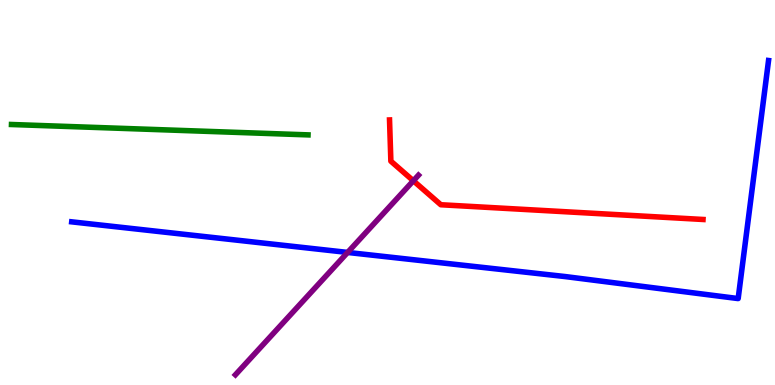[{'lines': ['blue', 'red'], 'intersections': []}, {'lines': ['green', 'red'], 'intersections': []}, {'lines': ['purple', 'red'], 'intersections': [{'x': 5.33, 'y': 5.3}]}, {'lines': ['blue', 'green'], 'intersections': []}, {'lines': ['blue', 'purple'], 'intersections': [{'x': 4.49, 'y': 3.44}]}, {'lines': ['green', 'purple'], 'intersections': []}]